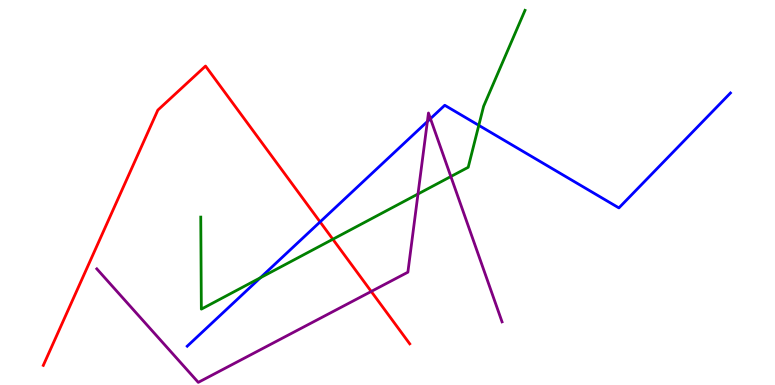[{'lines': ['blue', 'red'], 'intersections': [{'x': 4.13, 'y': 4.24}]}, {'lines': ['green', 'red'], 'intersections': [{'x': 4.29, 'y': 3.79}]}, {'lines': ['purple', 'red'], 'intersections': [{'x': 4.79, 'y': 2.43}]}, {'lines': ['blue', 'green'], 'intersections': [{'x': 3.36, 'y': 2.79}, {'x': 6.18, 'y': 6.74}]}, {'lines': ['blue', 'purple'], 'intersections': [{'x': 5.51, 'y': 6.84}, {'x': 5.55, 'y': 6.92}]}, {'lines': ['green', 'purple'], 'intersections': [{'x': 5.39, 'y': 4.96}, {'x': 5.82, 'y': 5.41}]}]